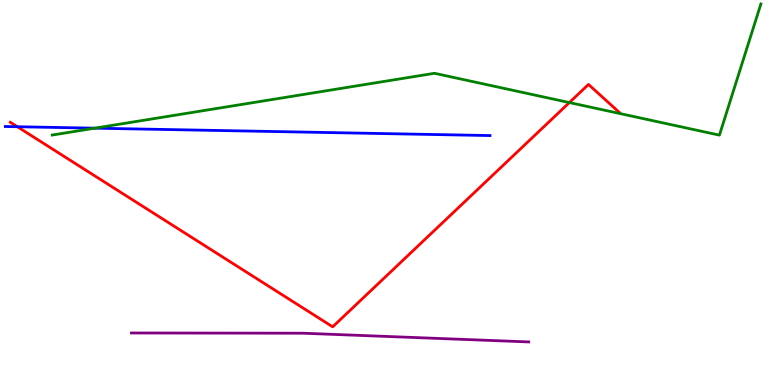[{'lines': ['blue', 'red'], 'intersections': [{'x': 0.224, 'y': 6.71}]}, {'lines': ['green', 'red'], 'intersections': [{'x': 7.35, 'y': 7.34}]}, {'lines': ['purple', 'red'], 'intersections': []}, {'lines': ['blue', 'green'], 'intersections': [{'x': 1.22, 'y': 6.67}]}, {'lines': ['blue', 'purple'], 'intersections': []}, {'lines': ['green', 'purple'], 'intersections': []}]